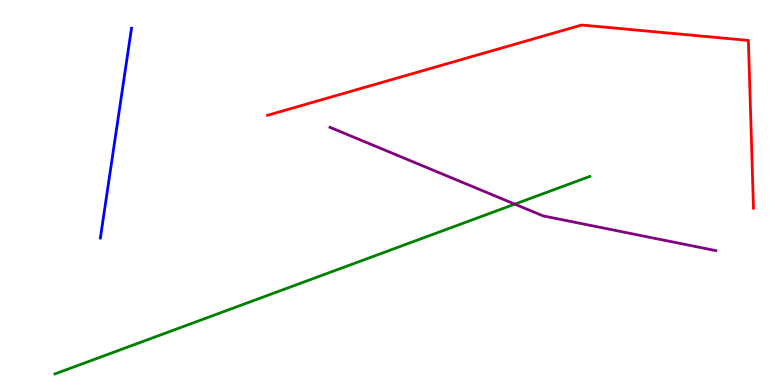[{'lines': ['blue', 'red'], 'intersections': []}, {'lines': ['green', 'red'], 'intersections': []}, {'lines': ['purple', 'red'], 'intersections': []}, {'lines': ['blue', 'green'], 'intersections': []}, {'lines': ['blue', 'purple'], 'intersections': []}, {'lines': ['green', 'purple'], 'intersections': [{'x': 6.64, 'y': 4.7}]}]